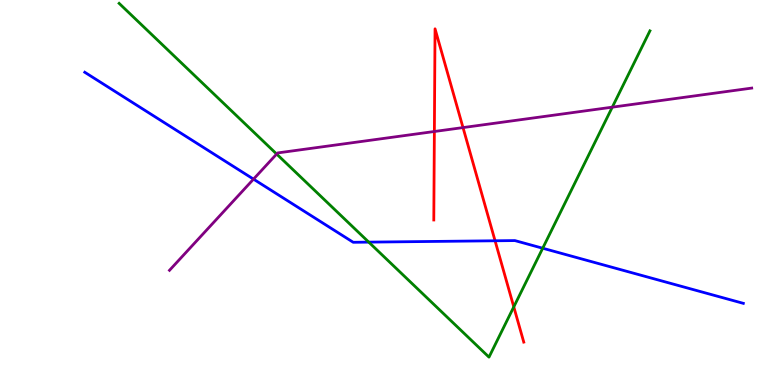[{'lines': ['blue', 'red'], 'intersections': [{'x': 6.39, 'y': 3.75}]}, {'lines': ['green', 'red'], 'intersections': [{'x': 6.63, 'y': 2.03}]}, {'lines': ['purple', 'red'], 'intersections': [{'x': 5.6, 'y': 6.58}, {'x': 5.97, 'y': 6.69}]}, {'lines': ['blue', 'green'], 'intersections': [{'x': 4.76, 'y': 3.71}, {'x': 7.0, 'y': 3.55}]}, {'lines': ['blue', 'purple'], 'intersections': [{'x': 3.27, 'y': 5.35}]}, {'lines': ['green', 'purple'], 'intersections': [{'x': 3.57, 'y': 6.0}, {'x': 7.9, 'y': 7.22}]}]